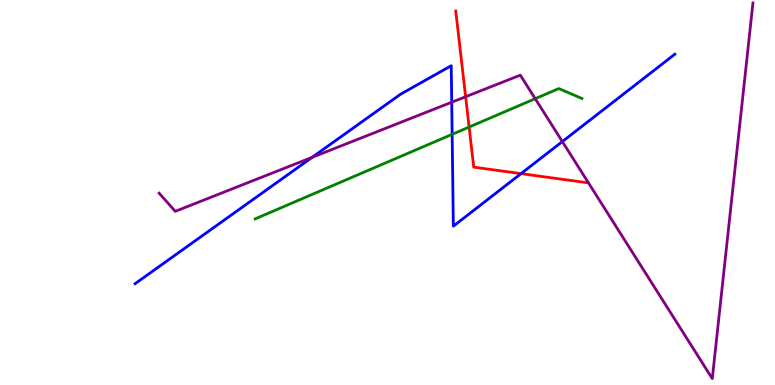[{'lines': ['blue', 'red'], 'intersections': [{'x': 6.72, 'y': 5.49}]}, {'lines': ['green', 'red'], 'intersections': [{'x': 6.05, 'y': 6.7}]}, {'lines': ['purple', 'red'], 'intersections': [{'x': 6.01, 'y': 7.49}]}, {'lines': ['blue', 'green'], 'intersections': [{'x': 5.83, 'y': 6.51}]}, {'lines': ['blue', 'purple'], 'intersections': [{'x': 4.03, 'y': 5.91}, {'x': 5.83, 'y': 7.34}, {'x': 7.26, 'y': 6.32}]}, {'lines': ['green', 'purple'], 'intersections': [{'x': 6.91, 'y': 7.44}]}]